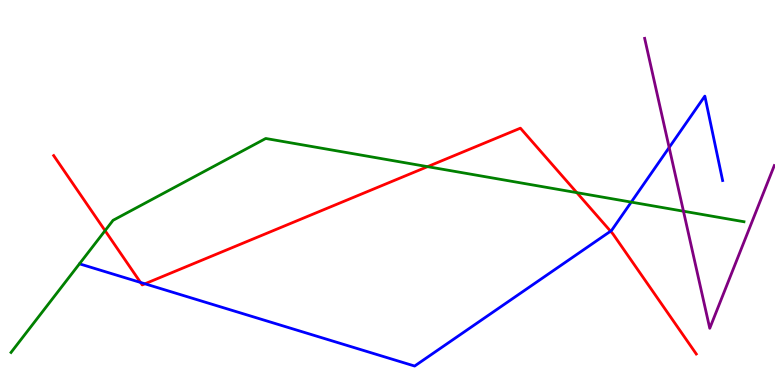[{'lines': ['blue', 'red'], 'intersections': [{'x': 1.81, 'y': 2.66}, {'x': 1.87, 'y': 2.63}, {'x': 7.88, 'y': 3.99}]}, {'lines': ['green', 'red'], 'intersections': [{'x': 1.36, 'y': 4.01}, {'x': 5.52, 'y': 5.67}, {'x': 7.44, 'y': 5.0}]}, {'lines': ['purple', 'red'], 'intersections': []}, {'lines': ['blue', 'green'], 'intersections': [{'x': 8.15, 'y': 4.75}]}, {'lines': ['blue', 'purple'], 'intersections': [{'x': 8.63, 'y': 6.17}]}, {'lines': ['green', 'purple'], 'intersections': [{'x': 8.82, 'y': 4.51}]}]